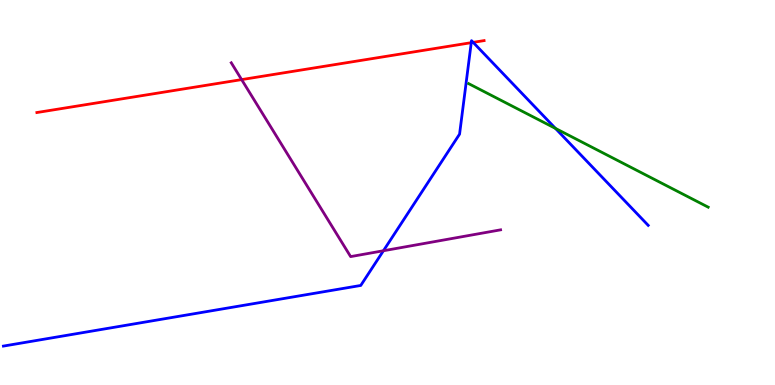[{'lines': ['blue', 'red'], 'intersections': [{'x': 6.08, 'y': 8.89}, {'x': 6.11, 'y': 8.9}]}, {'lines': ['green', 'red'], 'intersections': []}, {'lines': ['purple', 'red'], 'intersections': [{'x': 3.12, 'y': 7.93}]}, {'lines': ['blue', 'green'], 'intersections': [{'x': 7.17, 'y': 6.66}]}, {'lines': ['blue', 'purple'], 'intersections': [{'x': 4.95, 'y': 3.49}]}, {'lines': ['green', 'purple'], 'intersections': []}]